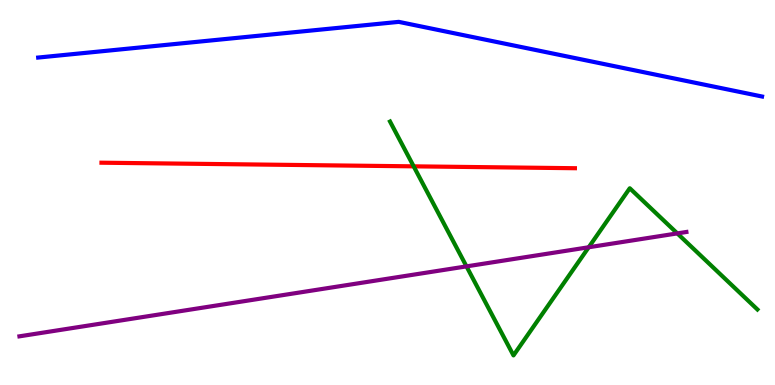[{'lines': ['blue', 'red'], 'intersections': []}, {'lines': ['green', 'red'], 'intersections': [{'x': 5.34, 'y': 5.68}]}, {'lines': ['purple', 'red'], 'intersections': []}, {'lines': ['blue', 'green'], 'intersections': []}, {'lines': ['blue', 'purple'], 'intersections': []}, {'lines': ['green', 'purple'], 'intersections': [{'x': 6.02, 'y': 3.08}, {'x': 7.6, 'y': 3.58}, {'x': 8.74, 'y': 3.94}]}]